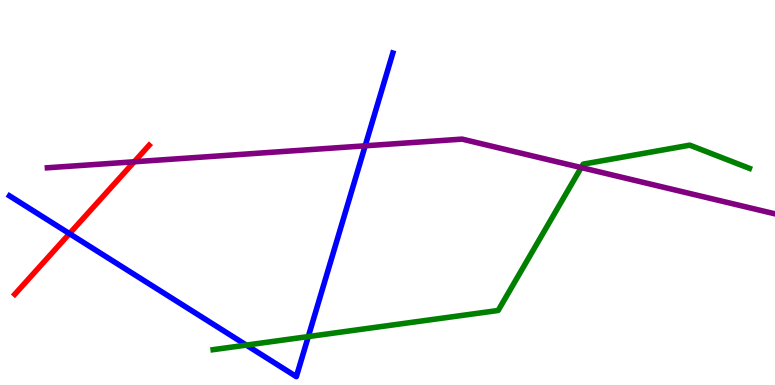[{'lines': ['blue', 'red'], 'intersections': [{'x': 0.896, 'y': 3.93}]}, {'lines': ['green', 'red'], 'intersections': []}, {'lines': ['purple', 'red'], 'intersections': [{'x': 1.73, 'y': 5.8}]}, {'lines': ['blue', 'green'], 'intersections': [{'x': 3.18, 'y': 1.04}, {'x': 3.98, 'y': 1.26}]}, {'lines': ['blue', 'purple'], 'intersections': [{'x': 4.71, 'y': 6.21}]}, {'lines': ['green', 'purple'], 'intersections': [{'x': 7.5, 'y': 5.65}]}]